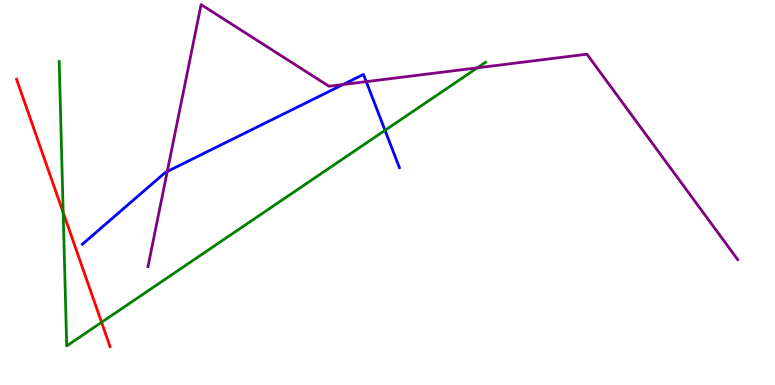[{'lines': ['blue', 'red'], 'intersections': []}, {'lines': ['green', 'red'], 'intersections': [{'x': 0.815, 'y': 4.48}, {'x': 1.31, 'y': 1.63}]}, {'lines': ['purple', 'red'], 'intersections': []}, {'lines': ['blue', 'green'], 'intersections': [{'x': 4.97, 'y': 6.61}]}, {'lines': ['blue', 'purple'], 'intersections': [{'x': 2.16, 'y': 5.55}, {'x': 4.43, 'y': 7.81}, {'x': 4.73, 'y': 7.88}]}, {'lines': ['green', 'purple'], 'intersections': [{'x': 6.16, 'y': 8.24}]}]